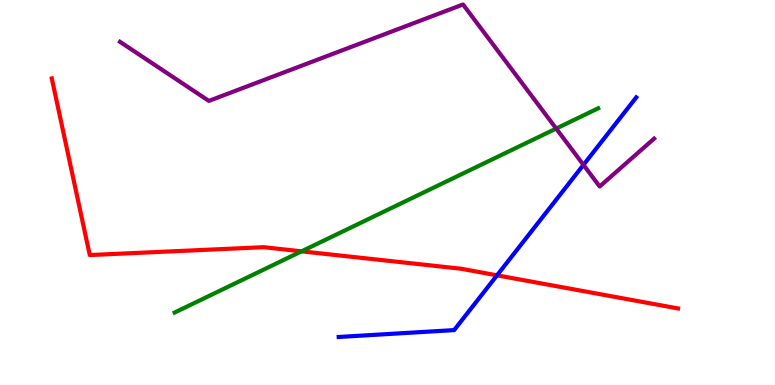[{'lines': ['blue', 'red'], 'intersections': [{'x': 6.41, 'y': 2.85}]}, {'lines': ['green', 'red'], 'intersections': [{'x': 3.89, 'y': 3.47}]}, {'lines': ['purple', 'red'], 'intersections': []}, {'lines': ['blue', 'green'], 'intersections': []}, {'lines': ['blue', 'purple'], 'intersections': [{'x': 7.53, 'y': 5.72}]}, {'lines': ['green', 'purple'], 'intersections': [{'x': 7.18, 'y': 6.66}]}]